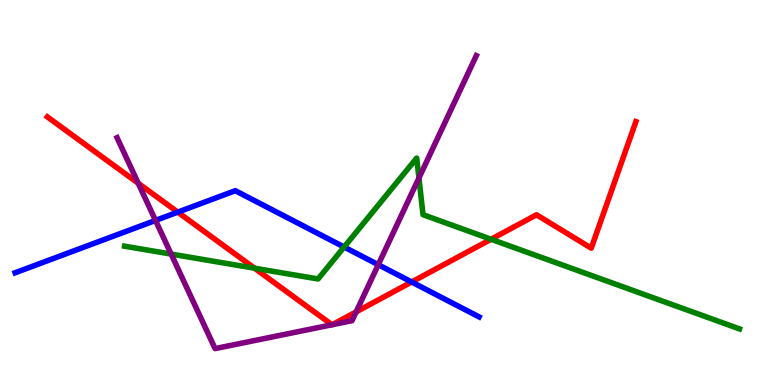[{'lines': ['blue', 'red'], 'intersections': [{'x': 2.29, 'y': 4.49}, {'x': 5.31, 'y': 2.68}]}, {'lines': ['green', 'red'], 'intersections': [{'x': 3.28, 'y': 3.03}, {'x': 6.34, 'y': 3.79}]}, {'lines': ['purple', 'red'], 'intersections': [{'x': 1.78, 'y': 5.24}, {'x': 4.28, 'y': 1.56}, {'x': 4.29, 'y': 1.57}, {'x': 4.6, 'y': 1.9}]}, {'lines': ['blue', 'green'], 'intersections': [{'x': 4.44, 'y': 3.58}]}, {'lines': ['blue', 'purple'], 'intersections': [{'x': 2.01, 'y': 4.27}, {'x': 4.88, 'y': 3.12}]}, {'lines': ['green', 'purple'], 'intersections': [{'x': 2.21, 'y': 3.4}, {'x': 5.41, 'y': 5.38}]}]